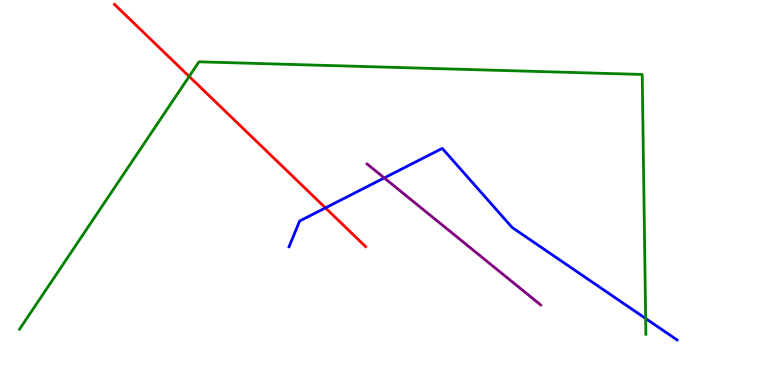[{'lines': ['blue', 'red'], 'intersections': [{'x': 4.2, 'y': 4.6}]}, {'lines': ['green', 'red'], 'intersections': [{'x': 2.44, 'y': 8.01}]}, {'lines': ['purple', 'red'], 'intersections': []}, {'lines': ['blue', 'green'], 'intersections': [{'x': 8.33, 'y': 1.73}]}, {'lines': ['blue', 'purple'], 'intersections': [{'x': 4.96, 'y': 5.38}]}, {'lines': ['green', 'purple'], 'intersections': []}]